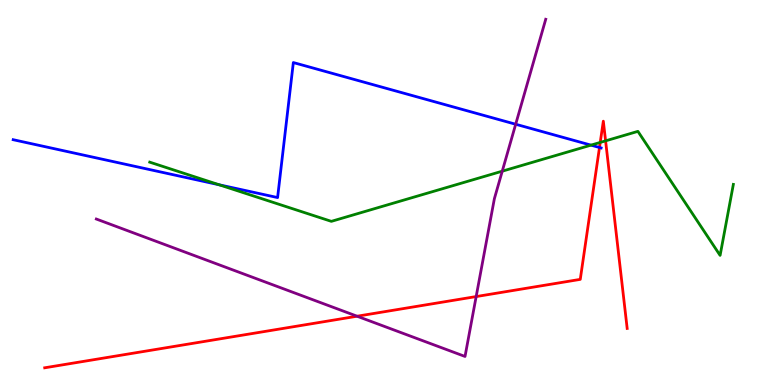[{'lines': ['blue', 'red'], 'intersections': [{'x': 7.74, 'y': 6.17}]}, {'lines': ['green', 'red'], 'intersections': [{'x': 7.74, 'y': 6.3}, {'x': 7.81, 'y': 6.34}]}, {'lines': ['purple', 'red'], 'intersections': [{'x': 4.61, 'y': 1.79}, {'x': 6.14, 'y': 2.3}]}, {'lines': ['blue', 'green'], 'intersections': [{'x': 2.83, 'y': 5.2}, {'x': 7.63, 'y': 6.23}]}, {'lines': ['blue', 'purple'], 'intersections': [{'x': 6.65, 'y': 6.77}]}, {'lines': ['green', 'purple'], 'intersections': [{'x': 6.48, 'y': 5.55}]}]